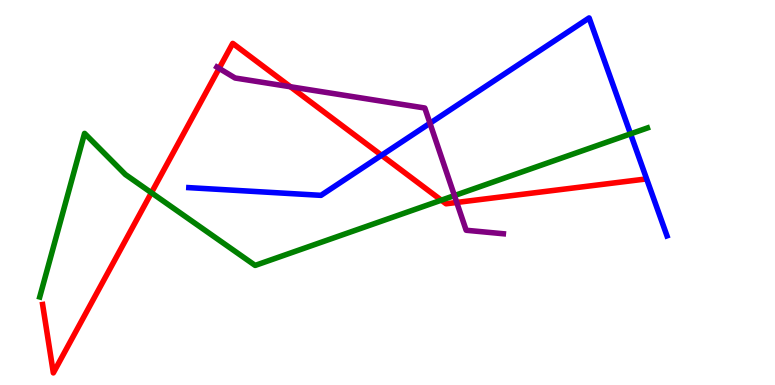[{'lines': ['blue', 'red'], 'intersections': [{'x': 4.92, 'y': 5.97}]}, {'lines': ['green', 'red'], 'intersections': [{'x': 1.95, 'y': 4.99}, {'x': 5.69, 'y': 4.8}]}, {'lines': ['purple', 'red'], 'intersections': [{'x': 2.83, 'y': 8.22}, {'x': 3.75, 'y': 7.75}, {'x': 5.89, 'y': 4.74}]}, {'lines': ['blue', 'green'], 'intersections': [{'x': 8.14, 'y': 6.52}]}, {'lines': ['blue', 'purple'], 'intersections': [{'x': 5.55, 'y': 6.8}]}, {'lines': ['green', 'purple'], 'intersections': [{'x': 5.86, 'y': 4.92}]}]